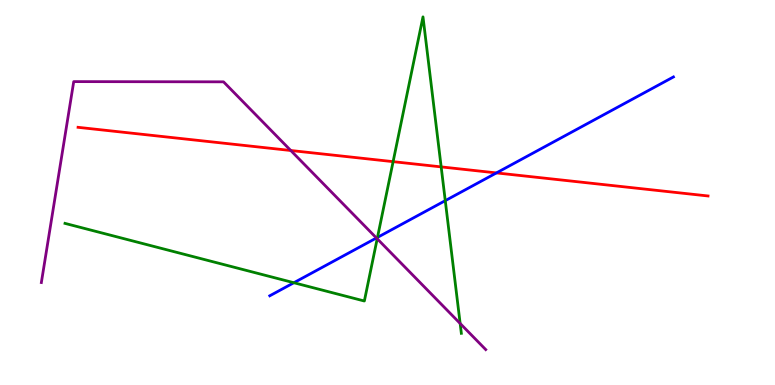[{'lines': ['blue', 'red'], 'intersections': [{'x': 6.41, 'y': 5.51}]}, {'lines': ['green', 'red'], 'intersections': [{'x': 5.07, 'y': 5.8}, {'x': 5.69, 'y': 5.67}]}, {'lines': ['purple', 'red'], 'intersections': [{'x': 3.75, 'y': 6.09}]}, {'lines': ['blue', 'green'], 'intersections': [{'x': 3.79, 'y': 2.66}, {'x': 4.87, 'y': 3.83}, {'x': 5.75, 'y': 4.79}]}, {'lines': ['blue', 'purple'], 'intersections': [{'x': 4.86, 'y': 3.82}]}, {'lines': ['green', 'purple'], 'intersections': [{'x': 4.87, 'y': 3.8}, {'x': 5.94, 'y': 1.6}]}]